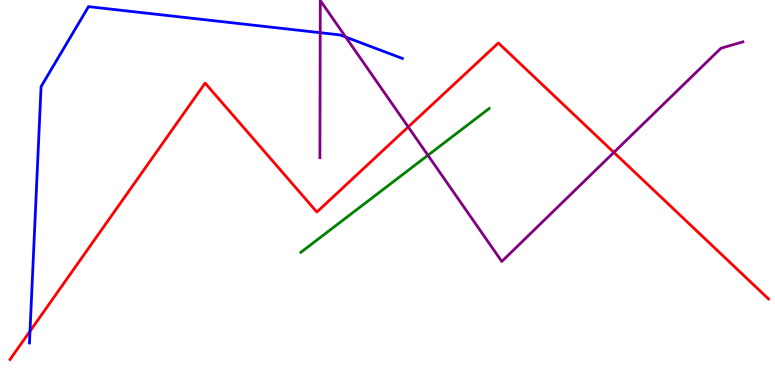[{'lines': ['blue', 'red'], 'intersections': [{'x': 0.387, 'y': 1.4}]}, {'lines': ['green', 'red'], 'intersections': []}, {'lines': ['purple', 'red'], 'intersections': [{'x': 5.27, 'y': 6.7}, {'x': 7.92, 'y': 6.04}]}, {'lines': ['blue', 'green'], 'intersections': []}, {'lines': ['blue', 'purple'], 'intersections': [{'x': 4.13, 'y': 9.15}, {'x': 4.46, 'y': 9.04}]}, {'lines': ['green', 'purple'], 'intersections': [{'x': 5.52, 'y': 5.97}]}]